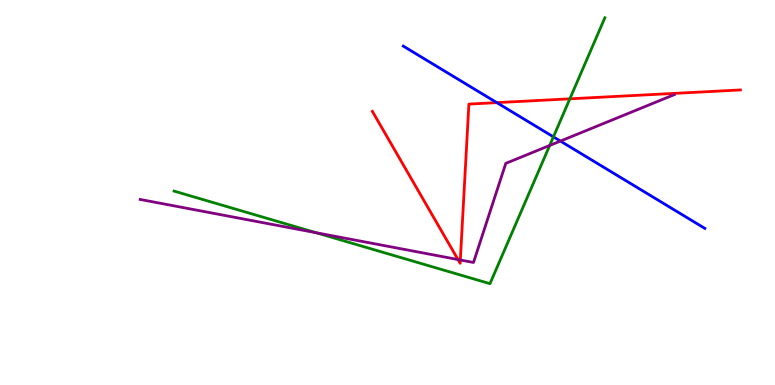[{'lines': ['blue', 'red'], 'intersections': [{'x': 6.41, 'y': 7.33}]}, {'lines': ['green', 'red'], 'intersections': [{'x': 7.35, 'y': 7.43}]}, {'lines': ['purple', 'red'], 'intersections': [{'x': 5.91, 'y': 3.26}, {'x': 5.94, 'y': 3.25}]}, {'lines': ['blue', 'green'], 'intersections': [{'x': 7.14, 'y': 6.45}]}, {'lines': ['blue', 'purple'], 'intersections': [{'x': 7.23, 'y': 6.34}]}, {'lines': ['green', 'purple'], 'intersections': [{'x': 4.08, 'y': 3.96}, {'x': 7.09, 'y': 6.22}]}]